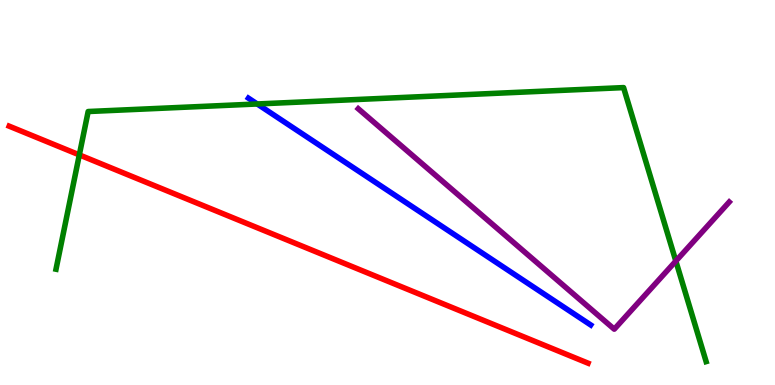[{'lines': ['blue', 'red'], 'intersections': []}, {'lines': ['green', 'red'], 'intersections': [{'x': 1.02, 'y': 5.98}]}, {'lines': ['purple', 'red'], 'intersections': []}, {'lines': ['blue', 'green'], 'intersections': [{'x': 3.32, 'y': 7.3}]}, {'lines': ['blue', 'purple'], 'intersections': []}, {'lines': ['green', 'purple'], 'intersections': [{'x': 8.72, 'y': 3.22}]}]